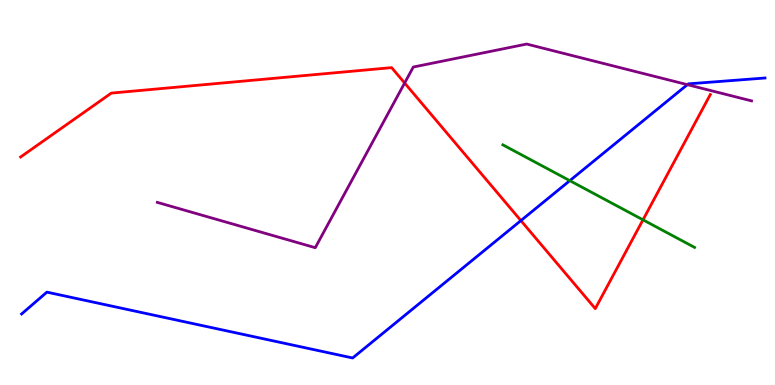[{'lines': ['blue', 'red'], 'intersections': [{'x': 6.72, 'y': 4.27}]}, {'lines': ['green', 'red'], 'intersections': [{'x': 8.3, 'y': 4.29}]}, {'lines': ['purple', 'red'], 'intersections': [{'x': 5.22, 'y': 7.84}]}, {'lines': ['blue', 'green'], 'intersections': [{'x': 7.35, 'y': 5.31}]}, {'lines': ['blue', 'purple'], 'intersections': [{'x': 8.87, 'y': 7.8}]}, {'lines': ['green', 'purple'], 'intersections': []}]